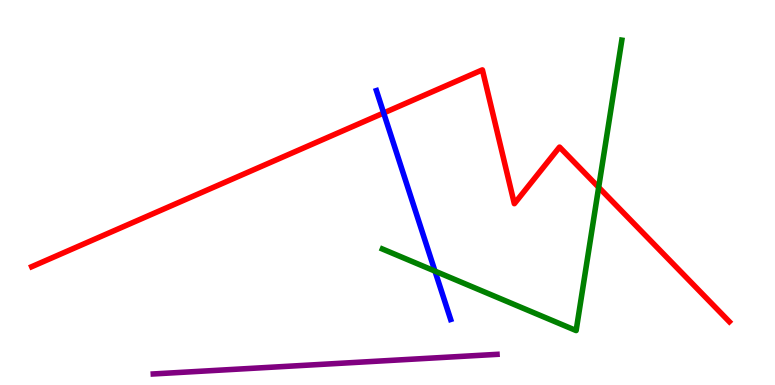[{'lines': ['blue', 'red'], 'intersections': [{'x': 4.95, 'y': 7.07}]}, {'lines': ['green', 'red'], 'intersections': [{'x': 7.72, 'y': 5.13}]}, {'lines': ['purple', 'red'], 'intersections': []}, {'lines': ['blue', 'green'], 'intersections': [{'x': 5.61, 'y': 2.96}]}, {'lines': ['blue', 'purple'], 'intersections': []}, {'lines': ['green', 'purple'], 'intersections': []}]